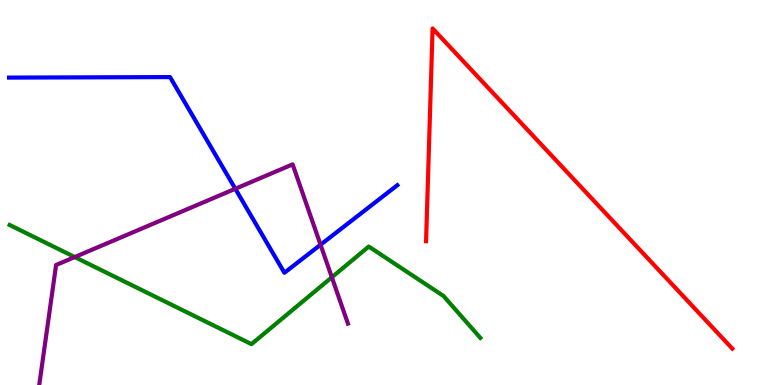[{'lines': ['blue', 'red'], 'intersections': []}, {'lines': ['green', 'red'], 'intersections': []}, {'lines': ['purple', 'red'], 'intersections': []}, {'lines': ['blue', 'green'], 'intersections': []}, {'lines': ['blue', 'purple'], 'intersections': [{'x': 3.04, 'y': 5.1}, {'x': 4.14, 'y': 3.64}]}, {'lines': ['green', 'purple'], 'intersections': [{'x': 0.965, 'y': 3.32}, {'x': 4.28, 'y': 2.8}]}]